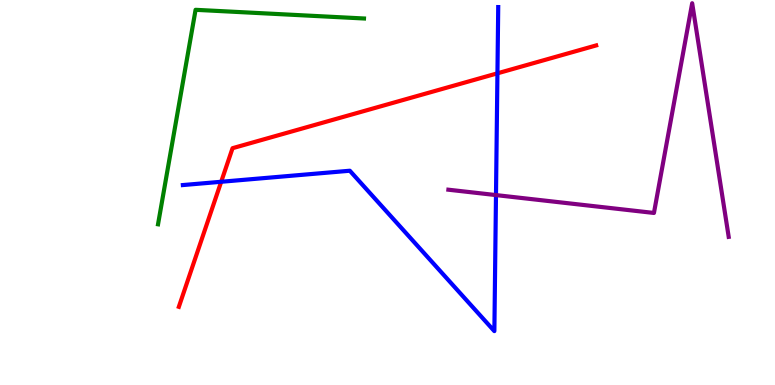[{'lines': ['blue', 'red'], 'intersections': [{'x': 2.85, 'y': 5.28}, {'x': 6.42, 'y': 8.1}]}, {'lines': ['green', 'red'], 'intersections': []}, {'lines': ['purple', 'red'], 'intersections': []}, {'lines': ['blue', 'green'], 'intersections': []}, {'lines': ['blue', 'purple'], 'intersections': [{'x': 6.4, 'y': 4.93}]}, {'lines': ['green', 'purple'], 'intersections': []}]